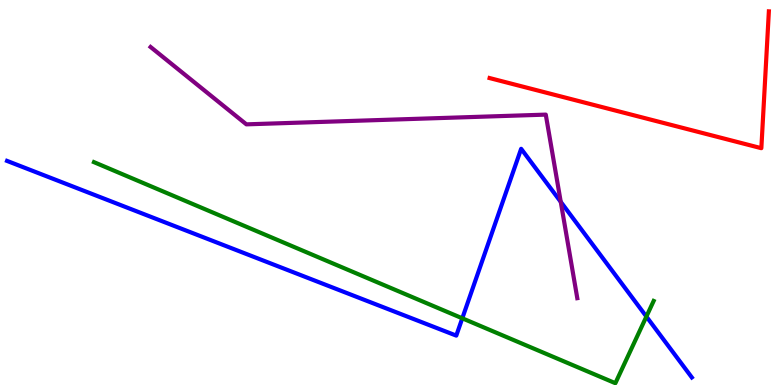[{'lines': ['blue', 'red'], 'intersections': []}, {'lines': ['green', 'red'], 'intersections': []}, {'lines': ['purple', 'red'], 'intersections': []}, {'lines': ['blue', 'green'], 'intersections': [{'x': 5.97, 'y': 1.73}, {'x': 8.34, 'y': 1.78}]}, {'lines': ['blue', 'purple'], 'intersections': [{'x': 7.24, 'y': 4.76}]}, {'lines': ['green', 'purple'], 'intersections': []}]